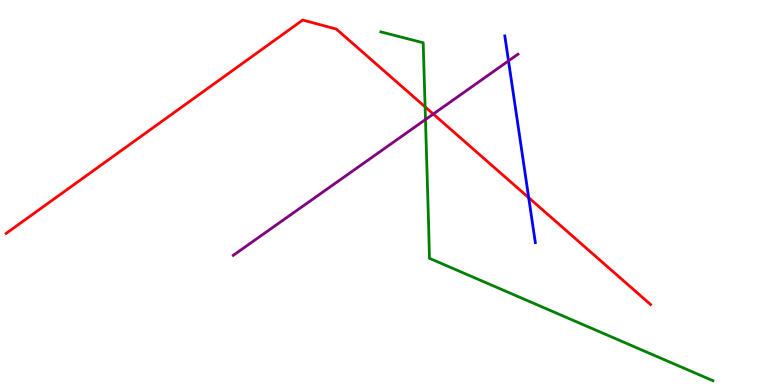[{'lines': ['blue', 'red'], 'intersections': [{'x': 6.82, 'y': 4.87}]}, {'lines': ['green', 'red'], 'intersections': [{'x': 5.49, 'y': 7.22}]}, {'lines': ['purple', 'red'], 'intersections': [{'x': 5.59, 'y': 7.04}]}, {'lines': ['blue', 'green'], 'intersections': []}, {'lines': ['blue', 'purple'], 'intersections': [{'x': 6.56, 'y': 8.42}]}, {'lines': ['green', 'purple'], 'intersections': [{'x': 5.49, 'y': 6.89}]}]